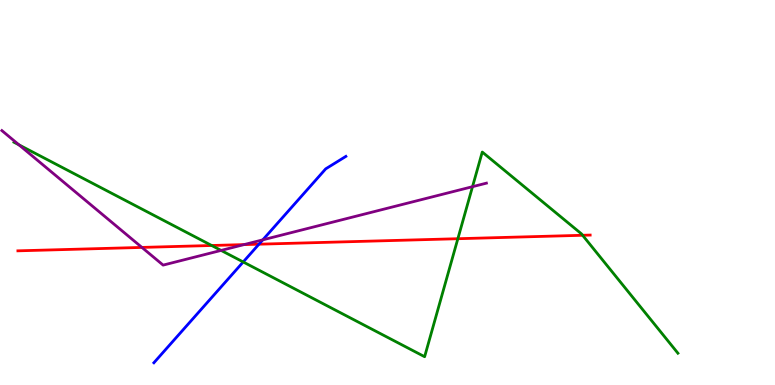[{'lines': ['blue', 'red'], 'intersections': [{'x': 3.34, 'y': 3.66}]}, {'lines': ['green', 'red'], 'intersections': [{'x': 2.73, 'y': 3.62}, {'x': 5.91, 'y': 3.8}, {'x': 7.52, 'y': 3.89}]}, {'lines': ['purple', 'red'], 'intersections': [{'x': 1.83, 'y': 3.57}, {'x': 3.15, 'y': 3.65}]}, {'lines': ['blue', 'green'], 'intersections': [{'x': 3.14, 'y': 3.2}]}, {'lines': ['blue', 'purple'], 'intersections': [{'x': 3.39, 'y': 3.77}]}, {'lines': ['green', 'purple'], 'intersections': [{'x': 0.245, 'y': 6.24}, {'x': 2.85, 'y': 3.5}, {'x': 6.1, 'y': 5.15}]}]